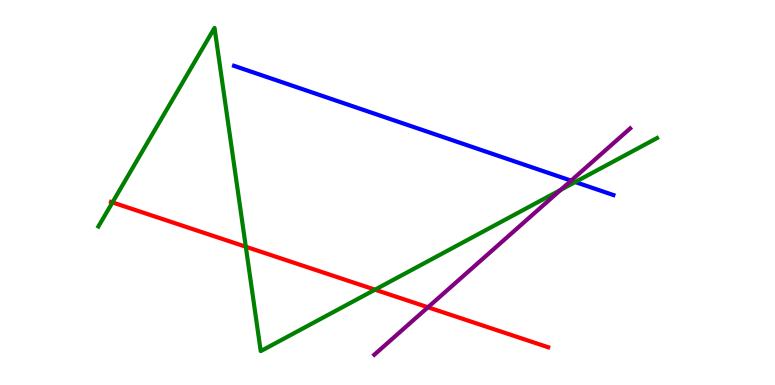[{'lines': ['blue', 'red'], 'intersections': []}, {'lines': ['green', 'red'], 'intersections': [{'x': 1.45, 'y': 4.74}, {'x': 3.17, 'y': 3.59}, {'x': 4.84, 'y': 2.48}]}, {'lines': ['purple', 'red'], 'intersections': [{'x': 5.52, 'y': 2.02}]}, {'lines': ['blue', 'green'], 'intersections': [{'x': 7.42, 'y': 5.27}]}, {'lines': ['blue', 'purple'], 'intersections': [{'x': 7.37, 'y': 5.31}]}, {'lines': ['green', 'purple'], 'intersections': [{'x': 7.24, 'y': 5.07}]}]